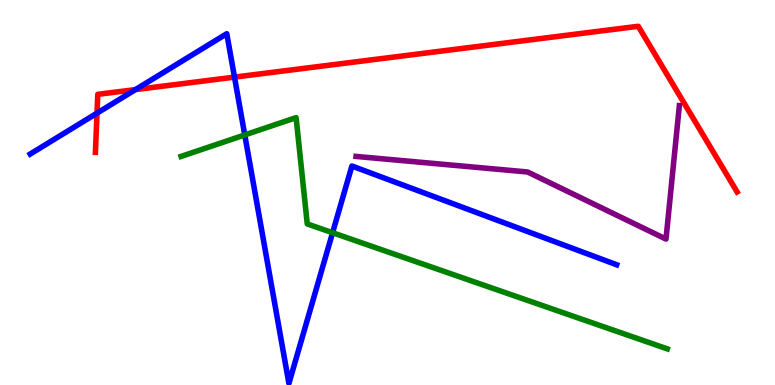[{'lines': ['blue', 'red'], 'intersections': [{'x': 1.25, 'y': 7.06}, {'x': 1.75, 'y': 7.67}, {'x': 3.03, 'y': 8.0}]}, {'lines': ['green', 'red'], 'intersections': []}, {'lines': ['purple', 'red'], 'intersections': []}, {'lines': ['blue', 'green'], 'intersections': [{'x': 3.16, 'y': 6.5}, {'x': 4.29, 'y': 3.96}]}, {'lines': ['blue', 'purple'], 'intersections': []}, {'lines': ['green', 'purple'], 'intersections': []}]